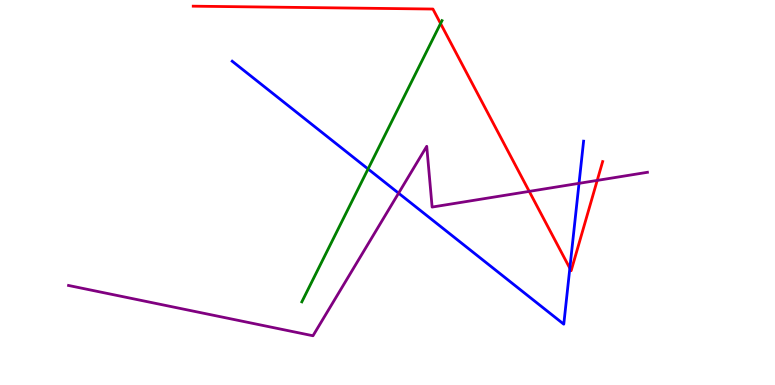[{'lines': ['blue', 'red'], 'intersections': [{'x': 7.35, 'y': 3.03}]}, {'lines': ['green', 'red'], 'intersections': [{'x': 5.68, 'y': 9.39}]}, {'lines': ['purple', 'red'], 'intersections': [{'x': 6.83, 'y': 5.03}, {'x': 7.71, 'y': 5.31}]}, {'lines': ['blue', 'green'], 'intersections': [{'x': 4.75, 'y': 5.61}]}, {'lines': ['blue', 'purple'], 'intersections': [{'x': 5.14, 'y': 4.98}, {'x': 7.47, 'y': 5.24}]}, {'lines': ['green', 'purple'], 'intersections': []}]